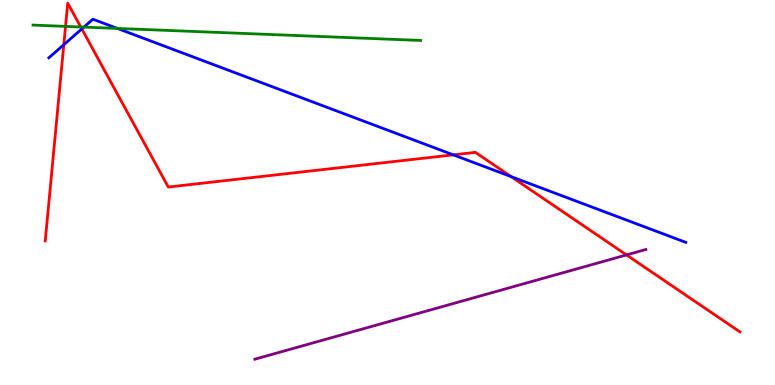[{'lines': ['blue', 'red'], 'intersections': [{'x': 0.823, 'y': 8.84}, {'x': 1.06, 'y': 9.25}, {'x': 5.85, 'y': 5.98}, {'x': 6.6, 'y': 5.41}]}, {'lines': ['green', 'red'], 'intersections': [{'x': 0.846, 'y': 9.31}, {'x': 1.04, 'y': 9.3}]}, {'lines': ['purple', 'red'], 'intersections': [{'x': 8.08, 'y': 3.38}]}, {'lines': ['blue', 'green'], 'intersections': [{'x': 1.08, 'y': 9.3}, {'x': 1.51, 'y': 9.26}]}, {'lines': ['blue', 'purple'], 'intersections': []}, {'lines': ['green', 'purple'], 'intersections': []}]